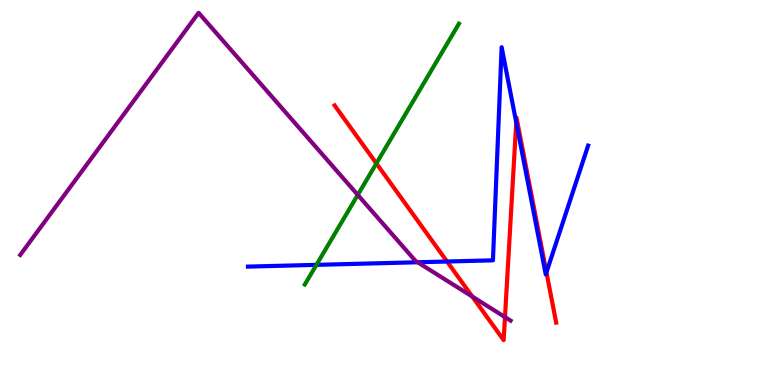[{'lines': ['blue', 'red'], 'intersections': [{'x': 5.77, 'y': 3.21}, {'x': 6.66, 'y': 6.82}, {'x': 7.05, 'y': 2.93}]}, {'lines': ['green', 'red'], 'intersections': [{'x': 4.86, 'y': 5.76}]}, {'lines': ['purple', 'red'], 'intersections': [{'x': 6.09, 'y': 2.3}, {'x': 6.52, 'y': 1.76}]}, {'lines': ['blue', 'green'], 'intersections': [{'x': 4.08, 'y': 3.12}]}, {'lines': ['blue', 'purple'], 'intersections': [{'x': 5.39, 'y': 3.19}]}, {'lines': ['green', 'purple'], 'intersections': [{'x': 4.62, 'y': 4.94}]}]